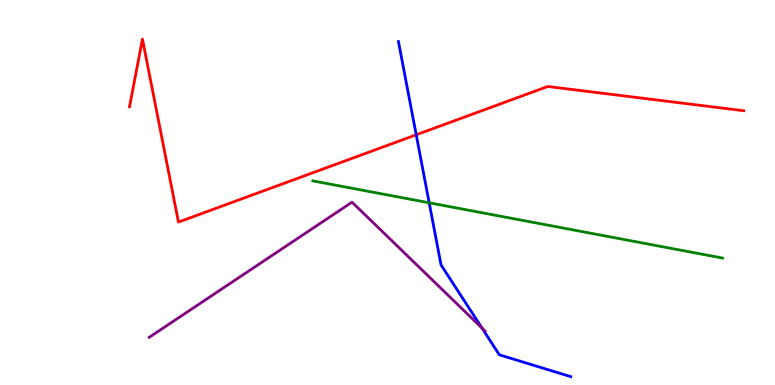[{'lines': ['blue', 'red'], 'intersections': [{'x': 5.37, 'y': 6.5}]}, {'lines': ['green', 'red'], 'intersections': []}, {'lines': ['purple', 'red'], 'intersections': []}, {'lines': ['blue', 'green'], 'intersections': [{'x': 5.54, 'y': 4.73}]}, {'lines': ['blue', 'purple'], 'intersections': [{'x': 6.22, 'y': 1.48}]}, {'lines': ['green', 'purple'], 'intersections': []}]